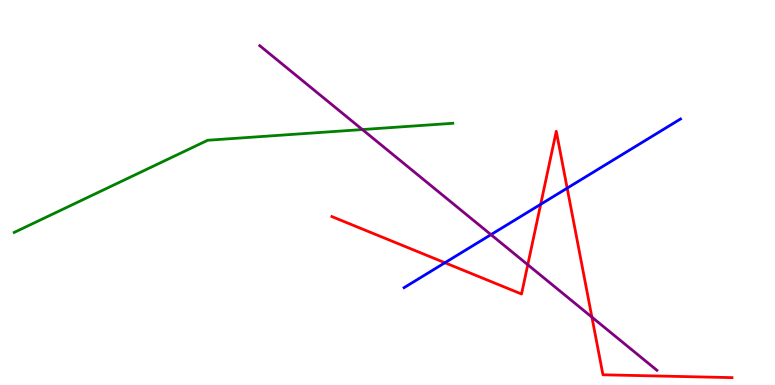[{'lines': ['blue', 'red'], 'intersections': [{'x': 5.74, 'y': 3.18}, {'x': 6.98, 'y': 4.69}, {'x': 7.32, 'y': 5.11}]}, {'lines': ['green', 'red'], 'intersections': []}, {'lines': ['purple', 'red'], 'intersections': [{'x': 6.81, 'y': 3.12}, {'x': 7.64, 'y': 1.76}]}, {'lines': ['blue', 'green'], 'intersections': []}, {'lines': ['blue', 'purple'], 'intersections': [{'x': 6.33, 'y': 3.91}]}, {'lines': ['green', 'purple'], 'intersections': [{'x': 4.68, 'y': 6.64}]}]